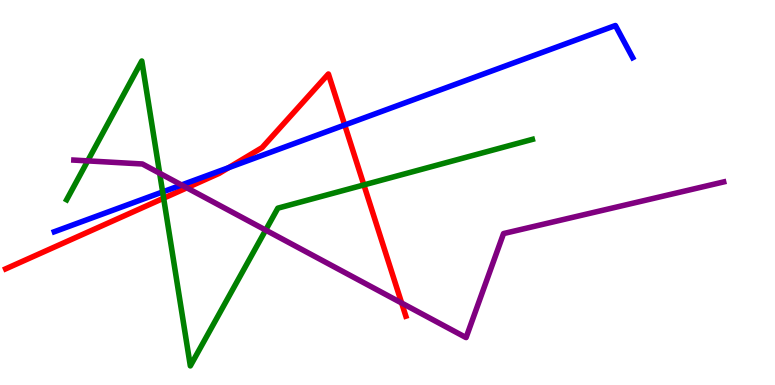[{'lines': ['blue', 'red'], 'intersections': [{'x': 2.95, 'y': 5.64}, {'x': 4.45, 'y': 6.75}]}, {'lines': ['green', 'red'], 'intersections': [{'x': 2.11, 'y': 4.85}, {'x': 4.7, 'y': 5.2}]}, {'lines': ['purple', 'red'], 'intersections': [{'x': 2.41, 'y': 5.12}, {'x': 5.18, 'y': 2.13}]}, {'lines': ['blue', 'green'], 'intersections': [{'x': 2.1, 'y': 5.01}]}, {'lines': ['blue', 'purple'], 'intersections': [{'x': 2.34, 'y': 5.2}]}, {'lines': ['green', 'purple'], 'intersections': [{'x': 1.13, 'y': 5.82}, {'x': 2.06, 'y': 5.5}, {'x': 3.43, 'y': 4.02}]}]